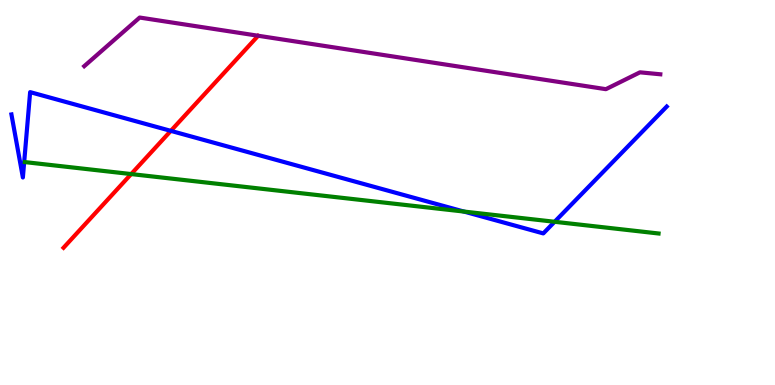[{'lines': ['blue', 'red'], 'intersections': [{'x': 2.2, 'y': 6.6}]}, {'lines': ['green', 'red'], 'intersections': [{'x': 1.69, 'y': 5.48}]}, {'lines': ['purple', 'red'], 'intersections': []}, {'lines': ['blue', 'green'], 'intersections': [{'x': 5.99, 'y': 4.5}, {'x': 7.16, 'y': 4.24}]}, {'lines': ['blue', 'purple'], 'intersections': []}, {'lines': ['green', 'purple'], 'intersections': []}]